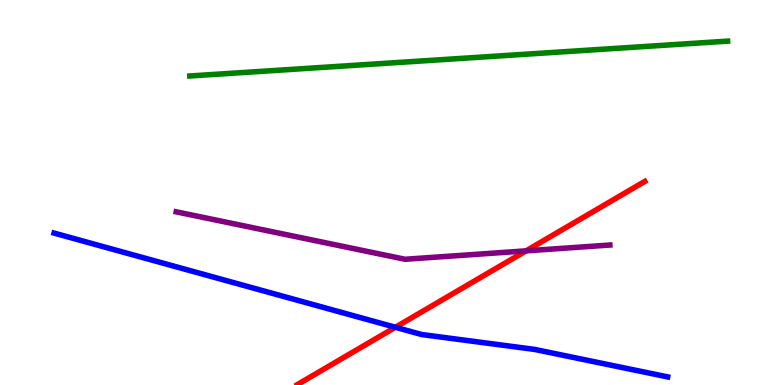[{'lines': ['blue', 'red'], 'intersections': [{'x': 5.1, 'y': 1.5}]}, {'lines': ['green', 'red'], 'intersections': []}, {'lines': ['purple', 'red'], 'intersections': [{'x': 6.79, 'y': 3.48}]}, {'lines': ['blue', 'green'], 'intersections': []}, {'lines': ['blue', 'purple'], 'intersections': []}, {'lines': ['green', 'purple'], 'intersections': []}]